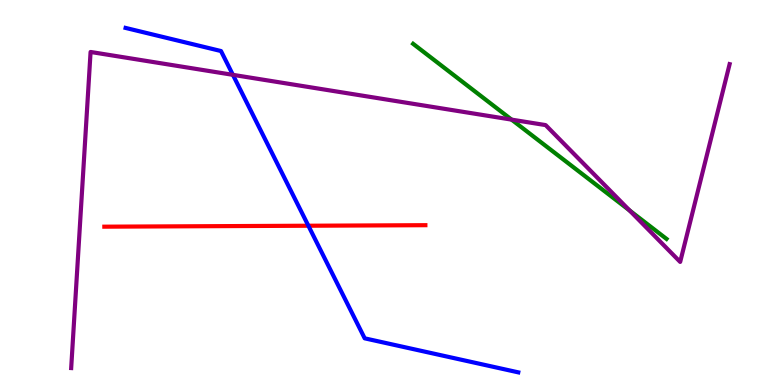[{'lines': ['blue', 'red'], 'intersections': [{'x': 3.98, 'y': 4.14}]}, {'lines': ['green', 'red'], 'intersections': []}, {'lines': ['purple', 'red'], 'intersections': []}, {'lines': ['blue', 'green'], 'intersections': []}, {'lines': ['blue', 'purple'], 'intersections': [{'x': 3.01, 'y': 8.06}]}, {'lines': ['green', 'purple'], 'intersections': [{'x': 6.6, 'y': 6.89}, {'x': 8.12, 'y': 4.53}]}]